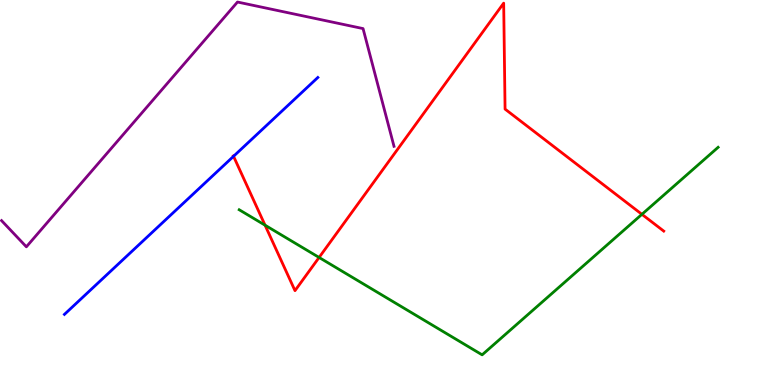[{'lines': ['blue', 'red'], 'intersections': [{'x': 3.01, 'y': 5.94}]}, {'lines': ['green', 'red'], 'intersections': [{'x': 3.42, 'y': 4.15}, {'x': 4.12, 'y': 3.31}, {'x': 8.28, 'y': 4.43}]}, {'lines': ['purple', 'red'], 'intersections': []}, {'lines': ['blue', 'green'], 'intersections': []}, {'lines': ['blue', 'purple'], 'intersections': []}, {'lines': ['green', 'purple'], 'intersections': []}]